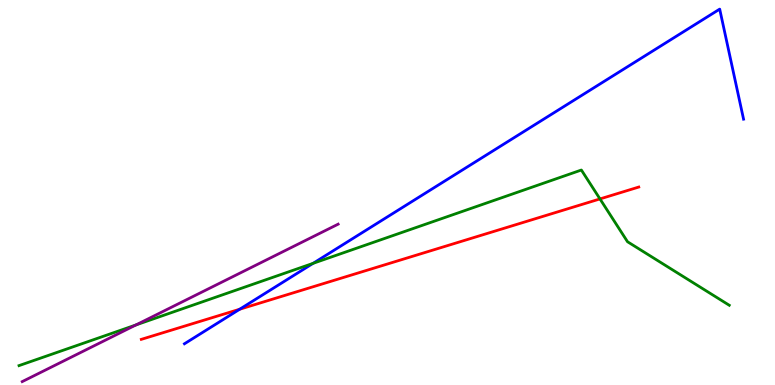[{'lines': ['blue', 'red'], 'intersections': [{'x': 3.09, 'y': 1.97}]}, {'lines': ['green', 'red'], 'intersections': [{'x': 7.74, 'y': 4.83}]}, {'lines': ['purple', 'red'], 'intersections': []}, {'lines': ['blue', 'green'], 'intersections': [{'x': 4.04, 'y': 3.16}]}, {'lines': ['blue', 'purple'], 'intersections': []}, {'lines': ['green', 'purple'], 'intersections': [{'x': 1.75, 'y': 1.56}]}]